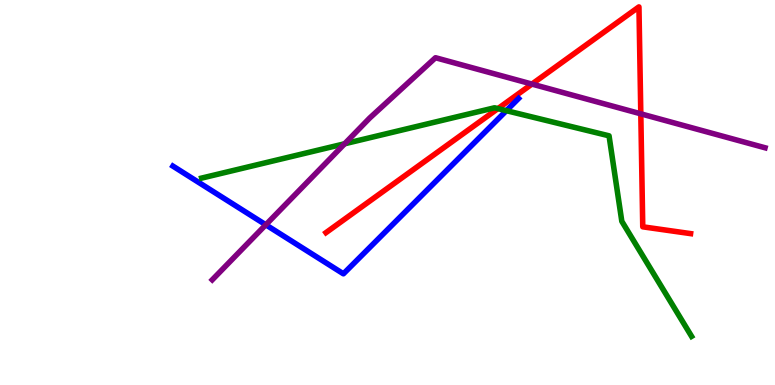[{'lines': ['blue', 'red'], 'intersections': []}, {'lines': ['green', 'red'], 'intersections': [{'x': 6.42, 'y': 7.18}]}, {'lines': ['purple', 'red'], 'intersections': [{'x': 6.86, 'y': 7.82}, {'x': 8.27, 'y': 7.04}]}, {'lines': ['blue', 'green'], 'intersections': [{'x': 6.53, 'y': 7.13}]}, {'lines': ['blue', 'purple'], 'intersections': [{'x': 3.43, 'y': 4.16}]}, {'lines': ['green', 'purple'], 'intersections': [{'x': 4.45, 'y': 6.27}]}]